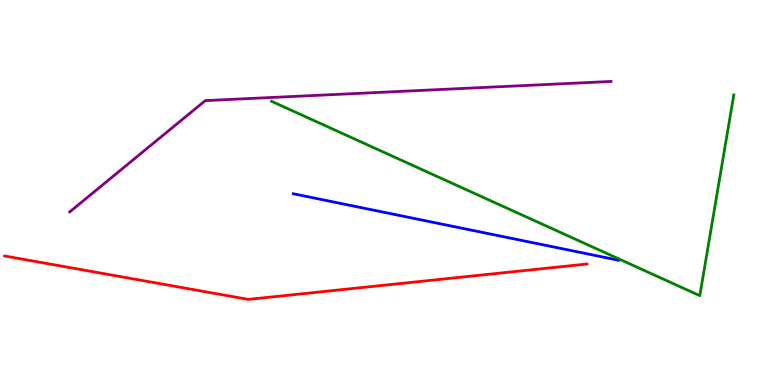[{'lines': ['blue', 'red'], 'intersections': []}, {'lines': ['green', 'red'], 'intersections': []}, {'lines': ['purple', 'red'], 'intersections': []}, {'lines': ['blue', 'green'], 'intersections': []}, {'lines': ['blue', 'purple'], 'intersections': []}, {'lines': ['green', 'purple'], 'intersections': []}]